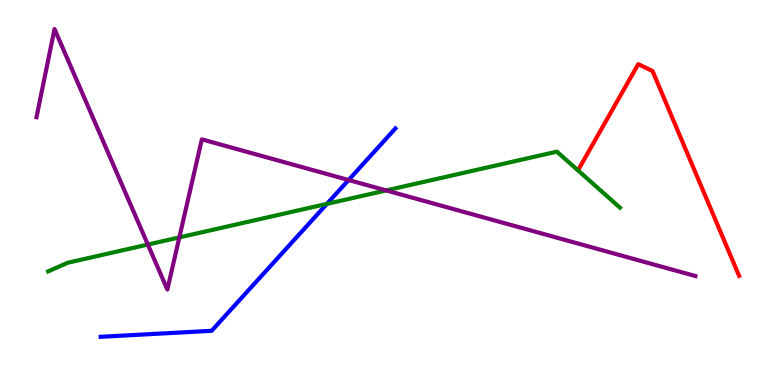[{'lines': ['blue', 'red'], 'intersections': []}, {'lines': ['green', 'red'], 'intersections': []}, {'lines': ['purple', 'red'], 'intersections': []}, {'lines': ['blue', 'green'], 'intersections': [{'x': 4.22, 'y': 4.7}]}, {'lines': ['blue', 'purple'], 'intersections': [{'x': 4.5, 'y': 5.32}]}, {'lines': ['green', 'purple'], 'intersections': [{'x': 1.91, 'y': 3.65}, {'x': 2.31, 'y': 3.83}, {'x': 4.98, 'y': 5.05}]}]